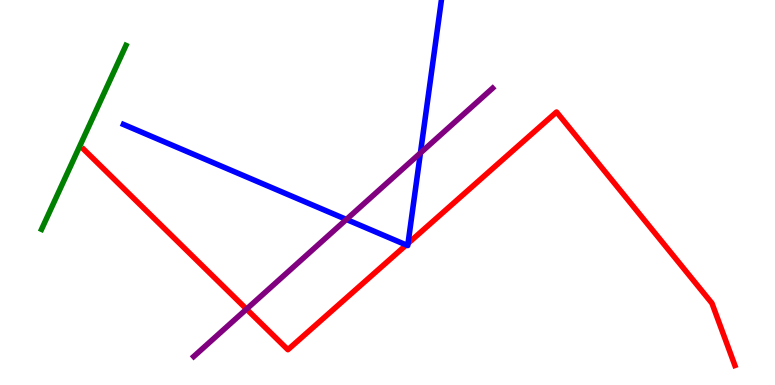[{'lines': ['blue', 'red'], 'intersections': [{'x': 5.24, 'y': 3.64}, {'x': 5.26, 'y': 3.68}]}, {'lines': ['green', 'red'], 'intersections': []}, {'lines': ['purple', 'red'], 'intersections': [{'x': 3.18, 'y': 1.97}]}, {'lines': ['blue', 'green'], 'intersections': []}, {'lines': ['blue', 'purple'], 'intersections': [{'x': 4.47, 'y': 4.3}, {'x': 5.42, 'y': 6.03}]}, {'lines': ['green', 'purple'], 'intersections': []}]